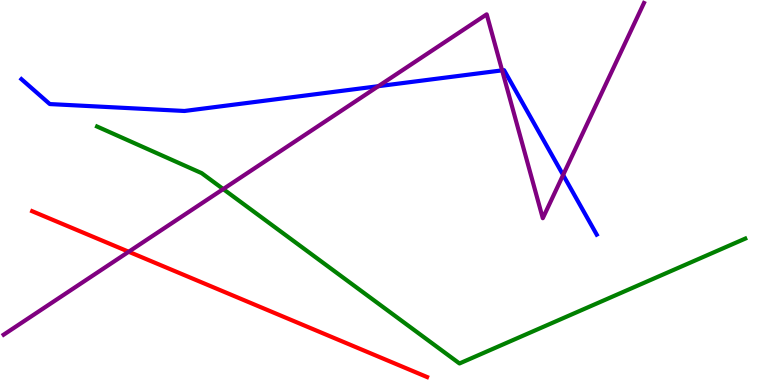[{'lines': ['blue', 'red'], 'intersections': []}, {'lines': ['green', 'red'], 'intersections': []}, {'lines': ['purple', 'red'], 'intersections': [{'x': 1.66, 'y': 3.46}]}, {'lines': ['blue', 'green'], 'intersections': []}, {'lines': ['blue', 'purple'], 'intersections': [{'x': 4.88, 'y': 7.76}, {'x': 6.48, 'y': 8.17}, {'x': 7.27, 'y': 5.46}]}, {'lines': ['green', 'purple'], 'intersections': [{'x': 2.88, 'y': 5.09}]}]